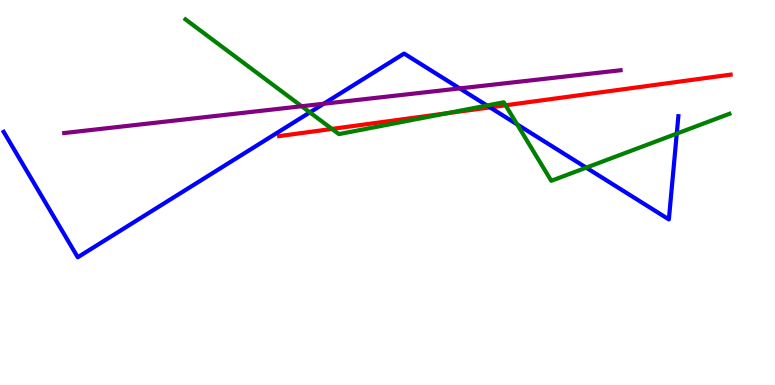[{'lines': ['blue', 'red'], 'intersections': [{'x': 6.32, 'y': 7.21}]}, {'lines': ['green', 'red'], 'intersections': [{'x': 4.28, 'y': 6.65}, {'x': 5.76, 'y': 7.06}, {'x': 6.52, 'y': 7.27}]}, {'lines': ['purple', 'red'], 'intersections': []}, {'lines': ['blue', 'green'], 'intersections': [{'x': 4.0, 'y': 7.08}, {'x': 6.28, 'y': 7.26}, {'x': 6.67, 'y': 6.77}, {'x': 7.56, 'y': 5.65}, {'x': 8.73, 'y': 6.53}]}, {'lines': ['blue', 'purple'], 'intersections': [{'x': 4.18, 'y': 7.31}, {'x': 5.93, 'y': 7.7}]}, {'lines': ['green', 'purple'], 'intersections': [{'x': 3.89, 'y': 7.24}]}]